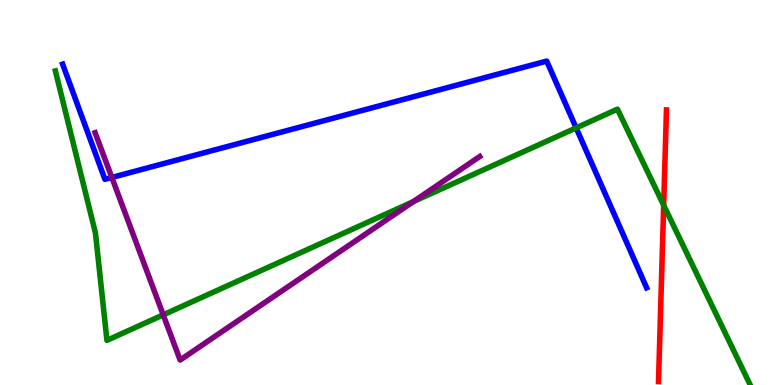[{'lines': ['blue', 'red'], 'intersections': []}, {'lines': ['green', 'red'], 'intersections': [{'x': 8.56, 'y': 4.67}]}, {'lines': ['purple', 'red'], 'intersections': []}, {'lines': ['blue', 'green'], 'intersections': [{'x': 7.43, 'y': 6.68}]}, {'lines': ['blue', 'purple'], 'intersections': [{'x': 1.44, 'y': 5.39}]}, {'lines': ['green', 'purple'], 'intersections': [{'x': 2.11, 'y': 1.82}, {'x': 5.33, 'y': 4.76}]}]